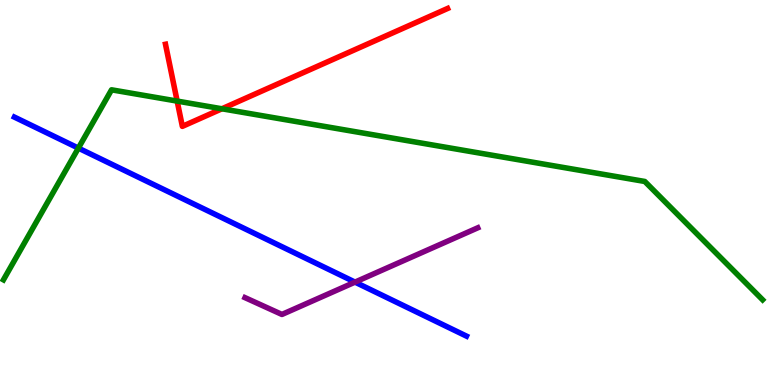[{'lines': ['blue', 'red'], 'intersections': []}, {'lines': ['green', 'red'], 'intersections': [{'x': 2.29, 'y': 7.37}, {'x': 2.86, 'y': 7.17}]}, {'lines': ['purple', 'red'], 'intersections': []}, {'lines': ['blue', 'green'], 'intersections': [{'x': 1.01, 'y': 6.15}]}, {'lines': ['blue', 'purple'], 'intersections': [{'x': 4.58, 'y': 2.67}]}, {'lines': ['green', 'purple'], 'intersections': []}]